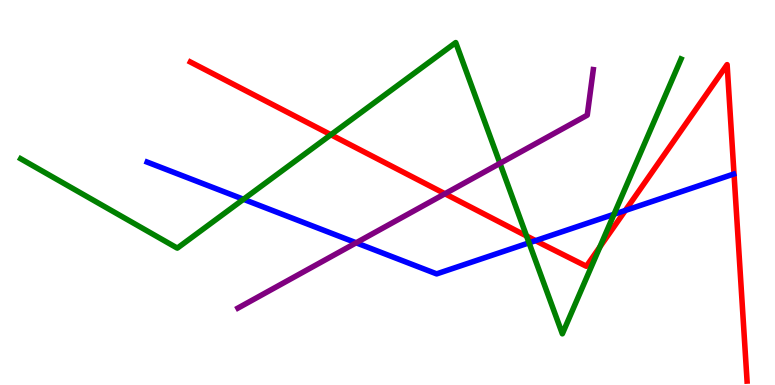[{'lines': ['blue', 'red'], 'intersections': [{'x': 6.91, 'y': 3.75}, {'x': 8.07, 'y': 4.53}]}, {'lines': ['green', 'red'], 'intersections': [{'x': 4.27, 'y': 6.5}, {'x': 6.79, 'y': 3.87}, {'x': 7.74, 'y': 3.59}]}, {'lines': ['purple', 'red'], 'intersections': [{'x': 5.74, 'y': 4.97}]}, {'lines': ['blue', 'green'], 'intersections': [{'x': 3.14, 'y': 4.82}, {'x': 6.83, 'y': 3.69}, {'x': 7.92, 'y': 4.43}]}, {'lines': ['blue', 'purple'], 'intersections': [{'x': 4.6, 'y': 3.69}]}, {'lines': ['green', 'purple'], 'intersections': [{'x': 6.45, 'y': 5.76}]}]